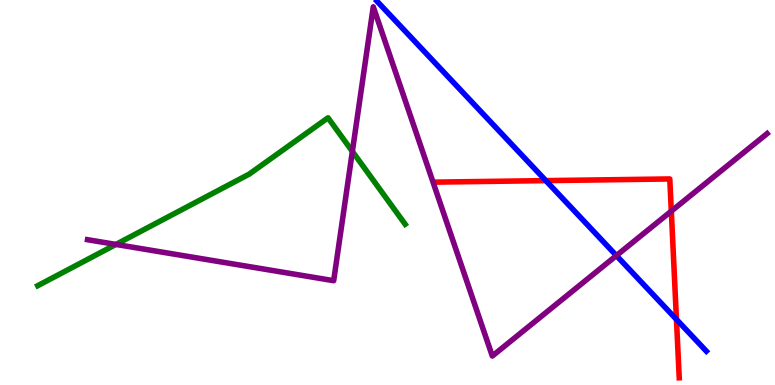[{'lines': ['blue', 'red'], 'intersections': [{'x': 7.04, 'y': 5.31}, {'x': 8.73, 'y': 1.7}]}, {'lines': ['green', 'red'], 'intersections': []}, {'lines': ['purple', 'red'], 'intersections': [{'x': 8.66, 'y': 4.52}]}, {'lines': ['blue', 'green'], 'intersections': []}, {'lines': ['blue', 'purple'], 'intersections': [{'x': 7.95, 'y': 3.36}]}, {'lines': ['green', 'purple'], 'intersections': [{'x': 1.5, 'y': 3.65}, {'x': 4.55, 'y': 6.07}]}]